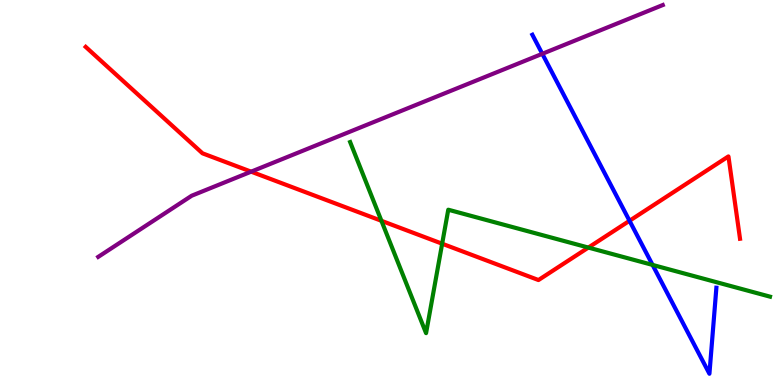[{'lines': ['blue', 'red'], 'intersections': [{'x': 8.12, 'y': 4.27}]}, {'lines': ['green', 'red'], 'intersections': [{'x': 4.92, 'y': 4.26}, {'x': 5.71, 'y': 3.67}, {'x': 7.59, 'y': 3.57}]}, {'lines': ['purple', 'red'], 'intersections': [{'x': 3.24, 'y': 5.54}]}, {'lines': ['blue', 'green'], 'intersections': [{'x': 8.42, 'y': 3.12}]}, {'lines': ['blue', 'purple'], 'intersections': [{'x': 7.0, 'y': 8.6}]}, {'lines': ['green', 'purple'], 'intersections': []}]